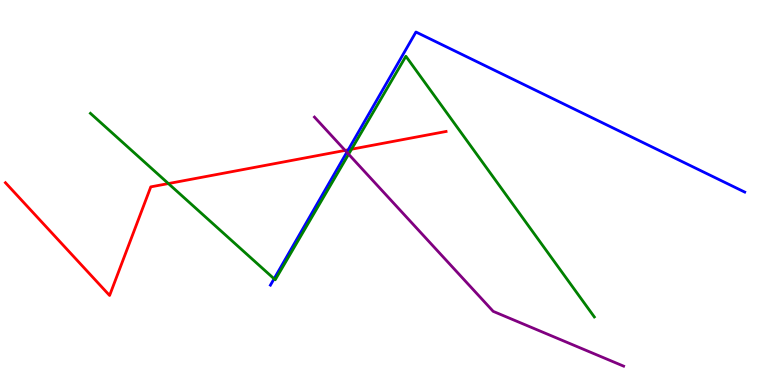[{'lines': ['blue', 'red'], 'intersections': [{'x': 4.49, 'y': 6.11}]}, {'lines': ['green', 'red'], 'intersections': [{'x': 2.17, 'y': 5.23}, {'x': 4.54, 'y': 6.12}]}, {'lines': ['purple', 'red'], 'intersections': [{'x': 4.45, 'y': 6.09}]}, {'lines': ['blue', 'green'], 'intersections': [{'x': 3.54, 'y': 2.76}]}, {'lines': ['blue', 'purple'], 'intersections': [{'x': 4.48, 'y': 6.05}]}, {'lines': ['green', 'purple'], 'intersections': [{'x': 4.5, 'y': 5.99}]}]